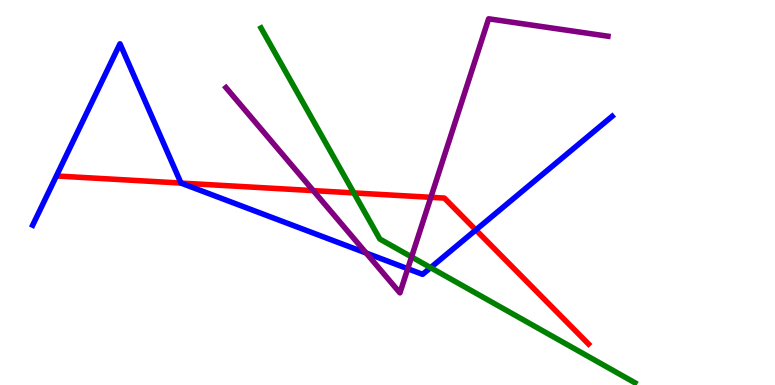[{'lines': ['blue', 'red'], 'intersections': [{'x': 2.34, 'y': 5.24}, {'x': 6.14, 'y': 4.03}]}, {'lines': ['green', 'red'], 'intersections': [{'x': 4.57, 'y': 4.99}]}, {'lines': ['purple', 'red'], 'intersections': [{'x': 4.04, 'y': 5.05}, {'x': 5.56, 'y': 4.87}]}, {'lines': ['blue', 'green'], 'intersections': [{'x': 5.56, 'y': 3.05}]}, {'lines': ['blue', 'purple'], 'intersections': [{'x': 4.72, 'y': 3.43}, {'x': 5.26, 'y': 3.02}]}, {'lines': ['green', 'purple'], 'intersections': [{'x': 5.31, 'y': 3.33}]}]